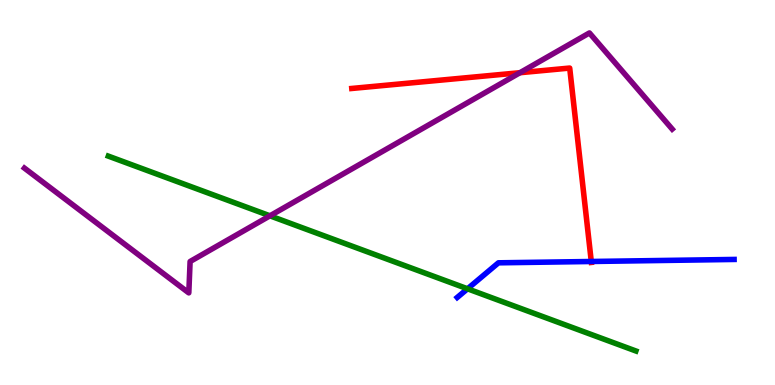[{'lines': ['blue', 'red'], 'intersections': [{'x': 7.63, 'y': 3.21}]}, {'lines': ['green', 'red'], 'intersections': []}, {'lines': ['purple', 'red'], 'intersections': [{'x': 6.71, 'y': 8.11}]}, {'lines': ['blue', 'green'], 'intersections': [{'x': 6.03, 'y': 2.5}]}, {'lines': ['blue', 'purple'], 'intersections': []}, {'lines': ['green', 'purple'], 'intersections': [{'x': 3.48, 'y': 4.39}]}]